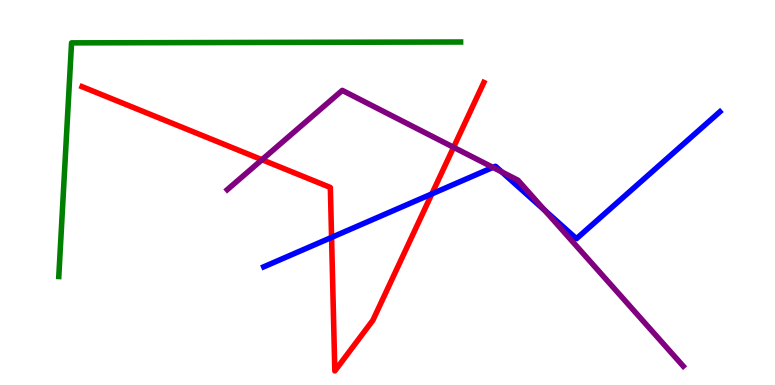[{'lines': ['blue', 'red'], 'intersections': [{'x': 4.28, 'y': 3.83}, {'x': 5.57, 'y': 4.96}]}, {'lines': ['green', 'red'], 'intersections': []}, {'lines': ['purple', 'red'], 'intersections': [{'x': 3.38, 'y': 5.85}, {'x': 5.85, 'y': 6.17}]}, {'lines': ['blue', 'green'], 'intersections': []}, {'lines': ['blue', 'purple'], 'intersections': [{'x': 6.36, 'y': 5.65}, {'x': 6.47, 'y': 5.53}, {'x': 7.03, 'y': 4.54}]}, {'lines': ['green', 'purple'], 'intersections': []}]